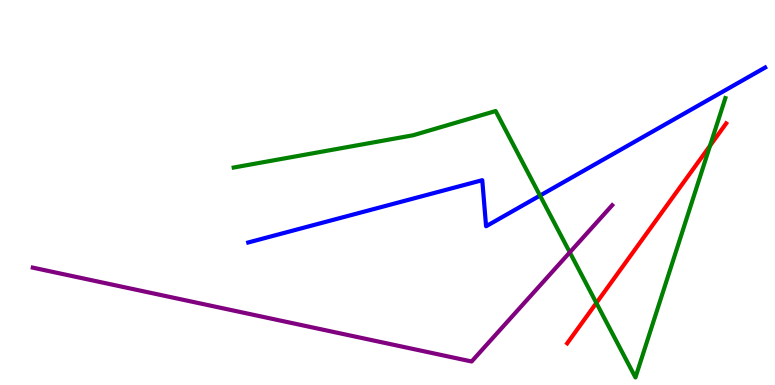[{'lines': ['blue', 'red'], 'intersections': []}, {'lines': ['green', 'red'], 'intersections': [{'x': 7.7, 'y': 2.13}, {'x': 9.16, 'y': 6.21}]}, {'lines': ['purple', 'red'], 'intersections': []}, {'lines': ['blue', 'green'], 'intersections': [{'x': 6.97, 'y': 4.92}]}, {'lines': ['blue', 'purple'], 'intersections': []}, {'lines': ['green', 'purple'], 'intersections': [{'x': 7.35, 'y': 3.45}]}]